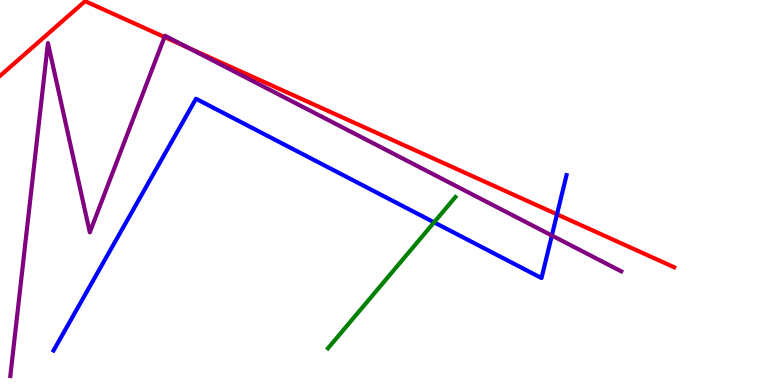[{'lines': ['blue', 'red'], 'intersections': [{'x': 7.19, 'y': 4.43}]}, {'lines': ['green', 'red'], 'intersections': []}, {'lines': ['purple', 'red'], 'intersections': [{'x': 2.12, 'y': 9.04}, {'x': 2.43, 'y': 8.76}]}, {'lines': ['blue', 'green'], 'intersections': [{'x': 5.6, 'y': 4.23}]}, {'lines': ['blue', 'purple'], 'intersections': [{'x': 7.12, 'y': 3.88}]}, {'lines': ['green', 'purple'], 'intersections': []}]